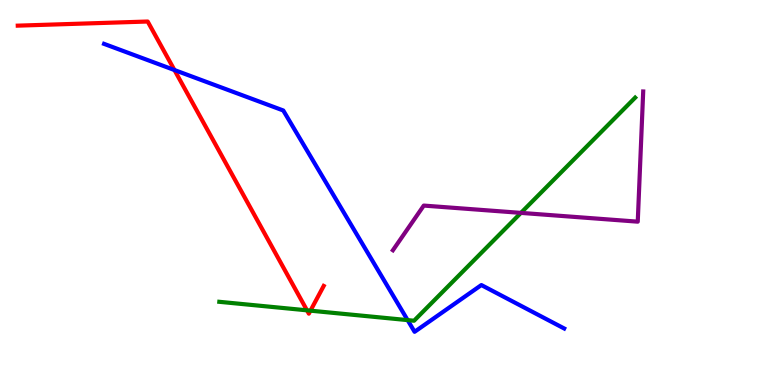[{'lines': ['blue', 'red'], 'intersections': [{'x': 2.25, 'y': 8.18}]}, {'lines': ['green', 'red'], 'intersections': [{'x': 3.96, 'y': 1.94}, {'x': 4.01, 'y': 1.93}]}, {'lines': ['purple', 'red'], 'intersections': []}, {'lines': ['blue', 'green'], 'intersections': [{'x': 5.26, 'y': 1.69}]}, {'lines': ['blue', 'purple'], 'intersections': []}, {'lines': ['green', 'purple'], 'intersections': [{'x': 6.72, 'y': 4.47}]}]